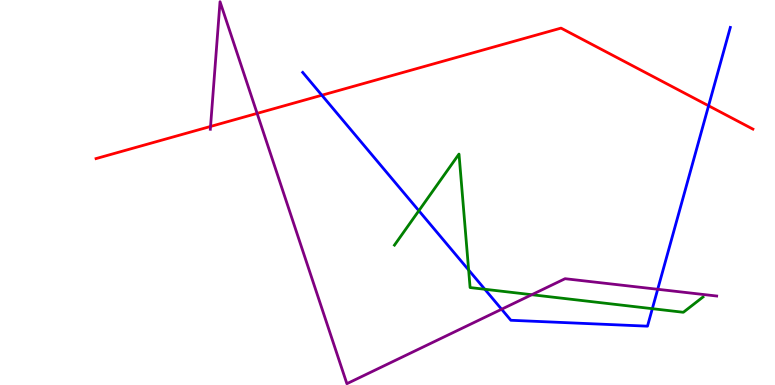[{'lines': ['blue', 'red'], 'intersections': [{'x': 4.15, 'y': 7.53}, {'x': 9.14, 'y': 7.25}]}, {'lines': ['green', 'red'], 'intersections': []}, {'lines': ['purple', 'red'], 'intersections': [{'x': 2.72, 'y': 6.72}, {'x': 3.32, 'y': 7.05}]}, {'lines': ['blue', 'green'], 'intersections': [{'x': 5.4, 'y': 4.53}, {'x': 6.05, 'y': 2.99}, {'x': 6.26, 'y': 2.49}, {'x': 8.42, 'y': 1.98}]}, {'lines': ['blue', 'purple'], 'intersections': [{'x': 6.47, 'y': 1.97}, {'x': 8.49, 'y': 2.49}]}, {'lines': ['green', 'purple'], 'intersections': [{'x': 6.86, 'y': 2.35}]}]